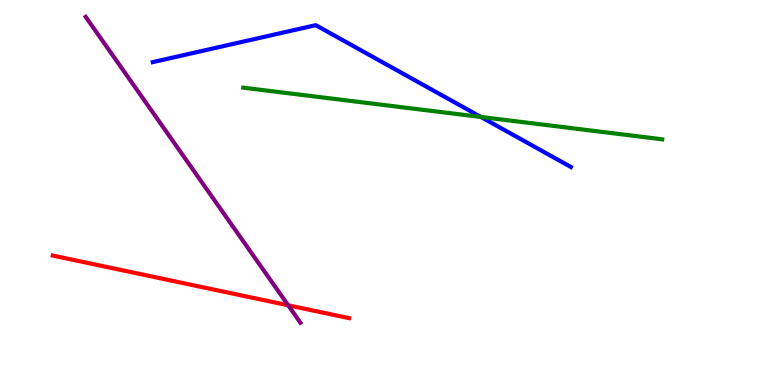[{'lines': ['blue', 'red'], 'intersections': []}, {'lines': ['green', 'red'], 'intersections': []}, {'lines': ['purple', 'red'], 'intersections': [{'x': 3.72, 'y': 2.07}]}, {'lines': ['blue', 'green'], 'intersections': [{'x': 6.21, 'y': 6.96}]}, {'lines': ['blue', 'purple'], 'intersections': []}, {'lines': ['green', 'purple'], 'intersections': []}]